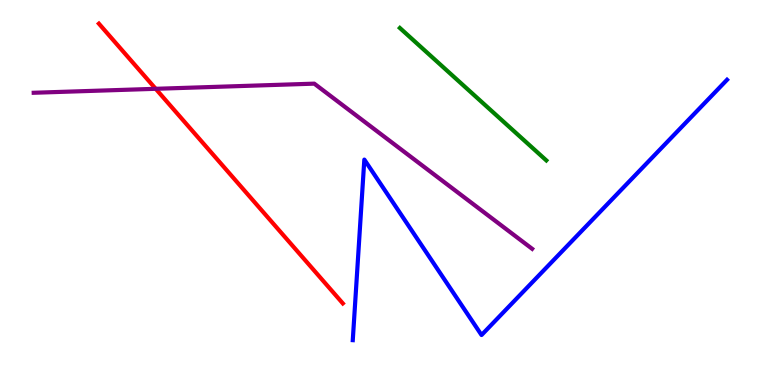[{'lines': ['blue', 'red'], 'intersections': []}, {'lines': ['green', 'red'], 'intersections': []}, {'lines': ['purple', 'red'], 'intersections': [{'x': 2.01, 'y': 7.69}]}, {'lines': ['blue', 'green'], 'intersections': []}, {'lines': ['blue', 'purple'], 'intersections': []}, {'lines': ['green', 'purple'], 'intersections': []}]